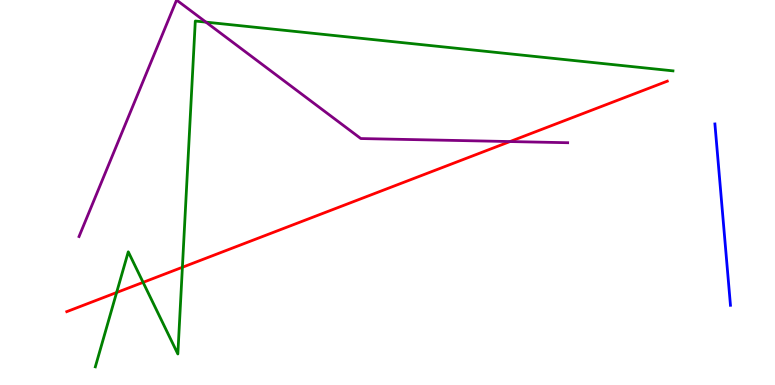[{'lines': ['blue', 'red'], 'intersections': []}, {'lines': ['green', 'red'], 'intersections': [{'x': 1.5, 'y': 2.4}, {'x': 1.85, 'y': 2.67}, {'x': 2.35, 'y': 3.06}]}, {'lines': ['purple', 'red'], 'intersections': [{'x': 6.58, 'y': 6.32}]}, {'lines': ['blue', 'green'], 'intersections': []}, {'lines': ['blue', 'purple'], 'intersections': []}, {'lines': ['green', 'purple'], 'intersections': [{'x': 2.66, 'y': 9.43}]}]